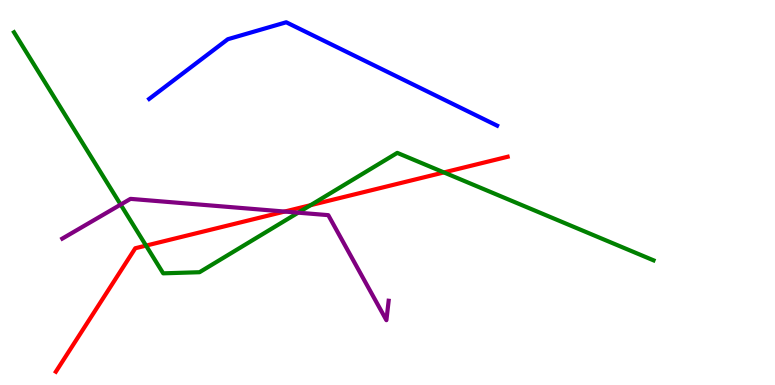[{'lines': ['blue', 'red'], 'intersections': []}, {'lines': ['green', 'red'], 'intersections': [{'x': 1.88, 'y': 3.62}, {'x': 4.01, 'y': 4.67}, {'x': 5.73, 'y': 5.52}]}, {'lines': ['purple', 'red'], 'intersections': [{'x': 3.67, 'y': 4.51}]}, {'lines': ['blue', 'green'], 'intersections': []}, {'lines': ['blue', 'purple'], 'intersections': []}, {'lines': ['green', 'purple'], 'intersections': [{'x': 1.56, 'y': 4.69}, {'x': 3.85, 'y': 4.48}]}]